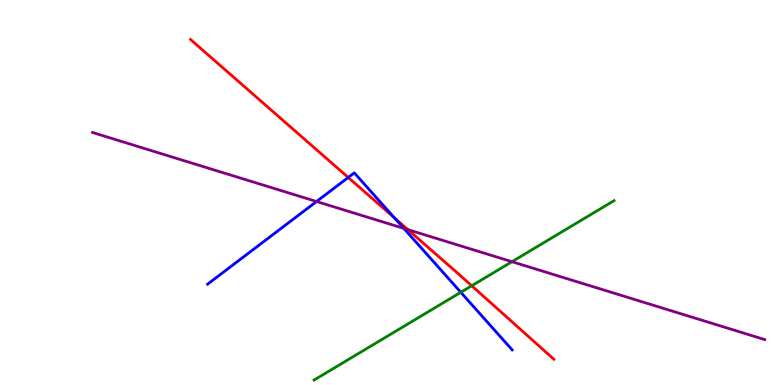[{'lines': ['blue', 'red'], 'intersections': [{'x': 4.49, 'y': 5.39}, {'x': 5.09, 'y': 4.34}]}, {'lines': ['green', 'red'], 'intersections': [{'x': 6.09, 'y': 2.58}]}, {'lines': ['purple', 'red'], 'intersections': [{'x': 5.26, 'y': 4.04}]}, {'lines': ['blue', 'green'], 'intersections': [{'x': 5.95, 'y': 2.41}]}, {'lines': ['blue', 'purple'], 'intersections': [{'x': 4.08, 'y': 4.77}, {'x': 5.21, 'y': 4.07}]}, {'lines': ['green', 'purple'], 'intersections': [{'x': 6.61, 'y': 3.2}]}]